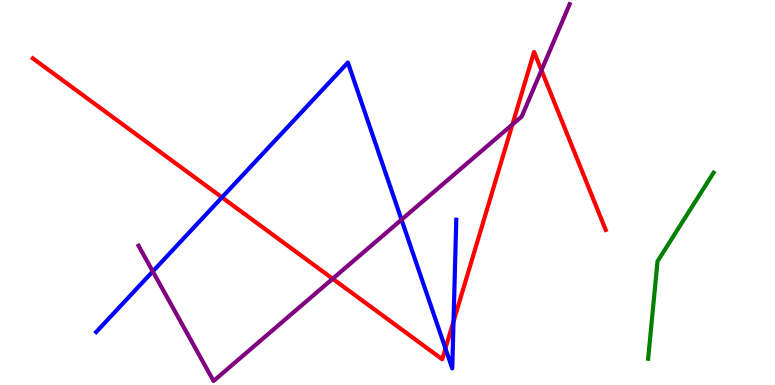[{'lines': ['blue', 'red'], 'intersections': [{'x': 2.86, 'y': 4.87}, {'x': 5.75, 'y': 0.949}, {'x': 5.85, 'y': 1.65}]}, {'lines': ['green', 'red'], 'intersections': []}, {'lines': ['purple', 'red'], 'intersections': [{'x': 4.29, 'y': 2.76}, {'x': 6.61, 'y': 6.77}, {'x': 6.99, 'y': 8.17}]}, {'lines': ['blue', 'green'], 'intersections': []}, {'lines': ['blue', 'purple'], 'intersections': [{'x': 1.97, 'y': 2.95}, {'x': 5.18, 'y': 4.29}]}, {'lines': ['green', 'purple'], 'intersections': []}]